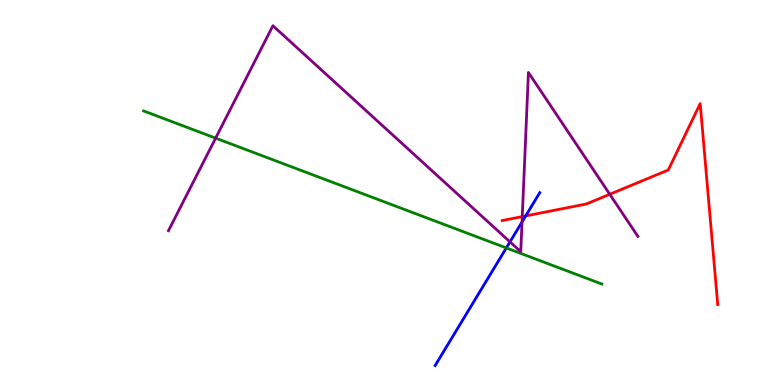[{'lines': ['blue', 'red'], 'intersections': [{'x': 6.78, 'y': 4.39}]}, {'lines': ['green', 'red'], 'intersections': []}, {'lines': ['purple', 'red'], 'intersections': [{'x': 6.74, 'y': 4.37}, {'x': 7.87, 'y': 4.95}]}, {'lines': ['blue', 'green'], 'intersections': [{'x': 6.53, 'y': 3.56}]}, {'lines': ['blue', 'purple'], 'intersections': [{'x': 6.58, 'y': 3.72}, {'x': 6.74, 'y': 4.23}]}, {'lines': ['green', 'purple'], 'intersections': [{'x': 2.78, 'y': 6.41}]}]